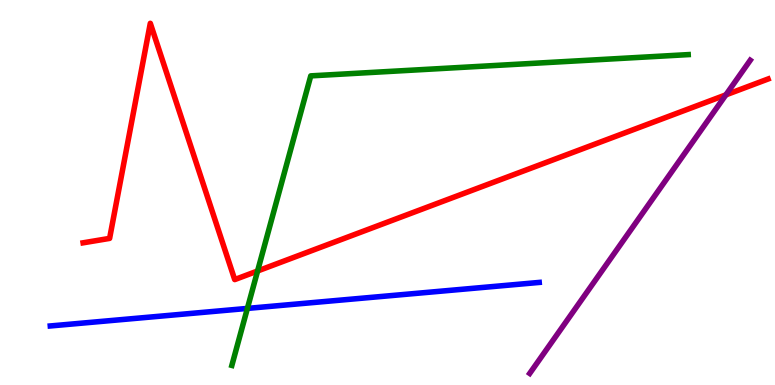[{'lines': ['blue', 'red'], 'intersections': []}, {'lines': ['green', 'red'], 'intersections': [{'x': 3.32, 'y': 2.96}]}, {'lines': ['purple', 'red'], 'intersections': [{'x': 9.37, 'y': 7.54}]}, {'lines': ['blue', 'green'], 'intersections': [{'x': 3.19, 'y': 1.99}]}, {'lines': ['blue', 'purple'], 'intersections': []}, {'lines': ['green', 'purple'], 'intersections': []}]